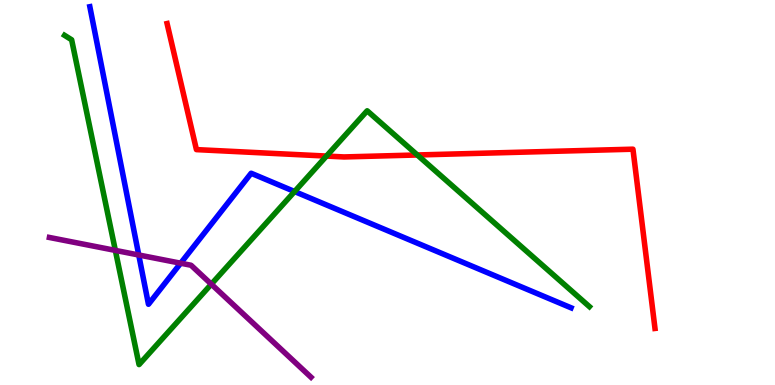[{'lines': ['blue', 'red'], 'intersections': []}, {'lines': ['green', 'red'], 'intersections': [{'x': 4.21, 'y': 5.95}, {'x': 5.38, 'y': 5.97}]}, {'lines': ['purple', 'red'], 'intersections': []}, {'lines': ['blue', 'green'], 'intersections': [{'x': 3.8, 'y': 5.03}]}, {'lines': ['blue', 'purple'], 'intersections': [{'x': 1.79, 'y': 3.38}, {'x': 2.33, 'y': 3.16}]}, {'lines': ['green', 'purple'], 'intersections': [{'x': 1.49, 'y': 3.5}, {'x': 2.73, 'y': 2.62}]}]